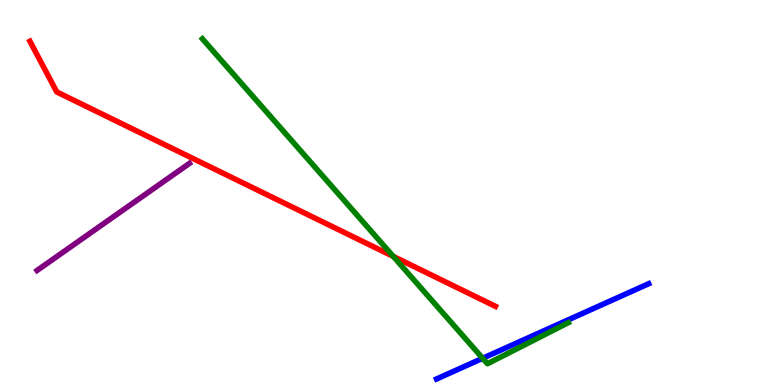[{'lines': ['blue', 'red'], 'intersections': []}, {'lines': ['green', 'red'], 'intersections': [{'x': 5.07, 'y': 3.34}]}, {'lines': ['purple', 'red'], 'intersections': []}, {'lines': ['blue', 'green'], 'intersections': [{'x': 6.23, 'y': 0.694}]}, {'lines': ['blue', 'purple'], 'intersections': []}, {'lines': ['green', 'purple'], 'intersections': []}]